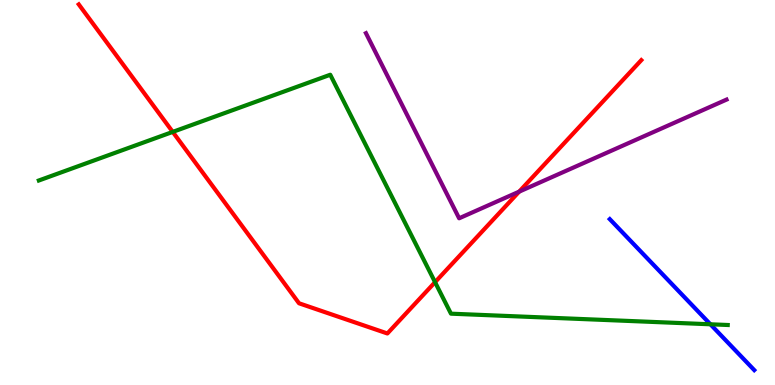[{'lines': ['blue', 'red'], 'intersections': []}, {'lines': ['green', 'red'], 'intersections': [{'x': 2.23, 'y': 6.57}, {'x': 5.61, 'y': 2.67}]}, {'lines': ['purple', 'red'], 'intersections': [{'x': 6.7, 'y': 5.02}]}, {'lines': ['blue', 'green'], 'intersections': [{'x': 9.17, 'y': 1.58}]}, {'lines': ['blue', 'purple'], 'intersections': []}, {'lines': ['green', 'purple'], 'intersections': []}]